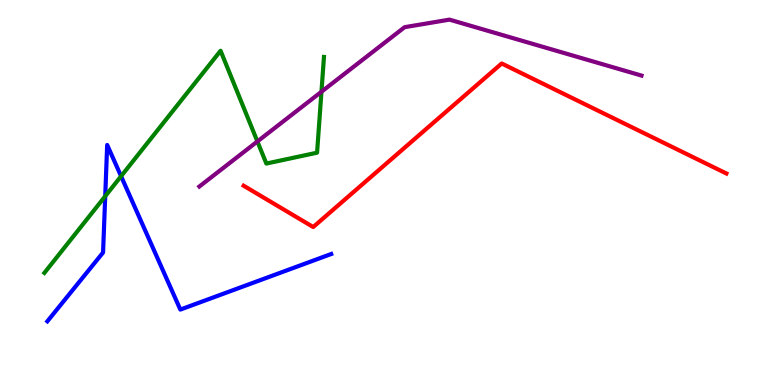[{'lines': ['blue', 'red'], 'intersections': []}, {'lines': ['green', 'red'], 'intersections': []}, {'lines': ['purple', 'red'], 'intersections': []}, {'lines': ['blue', 'green'], 'intersections': [{'x': 1.36, 'y': 4.9}, {'x': 1.56, 'y': 5.42}]}, {'lines': ['blue', 'purple'], 'intersections': []}, {'lines': ['green', 'purple'], 'intersections': [{'x': 3.32, 'y': 6.33}, {'x': 4.15, 'y': 7.62}]}]